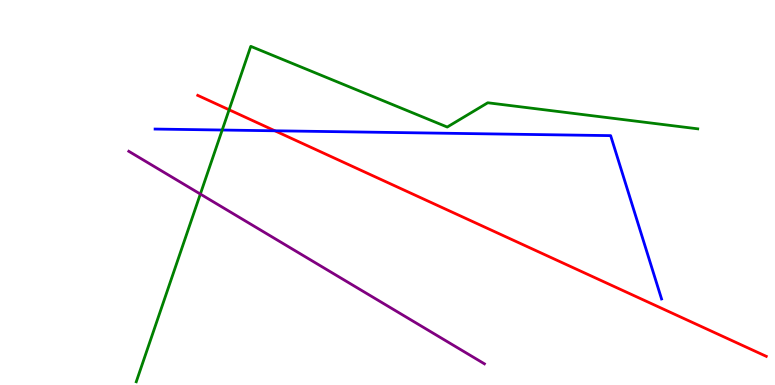[{'lines': ['blue', 'red'], 'intersections': [{'x': 3.55, 'y': 6.6}]}, {'lines': ['green', 'red'], 'intersections': [{'x': 2.96, 'y': 7.15}]}, {'lines': ['purple', 'red'], 'intersections': []}, {'lines': ['blue', 'green'], 'intersections': [{'x': 2.87, 'y': 6.62}]}, {'lines': ['blue', 'purple'], 'intersections': []}, {'lines': ['green', 'purple'], 'intersections': [{'x': 2.59, 'y': 4.96}]}]